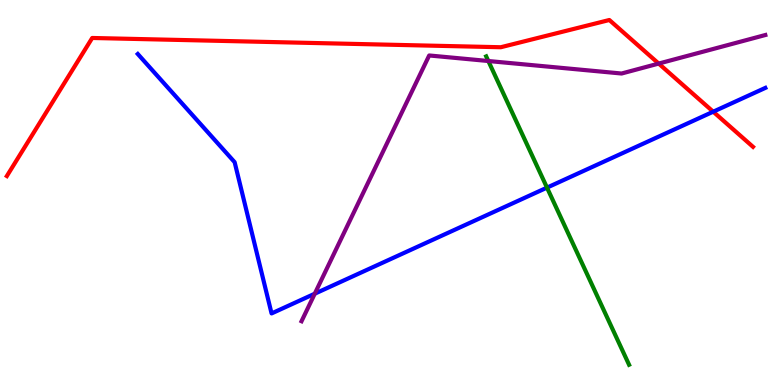[{'lines': ['blue', 'red'], 'intersections': [{'x': 9.2, 'y': 7.1}]}, {'lines': ['green', 'red'], 'intersections': []}, {'lines': ['purple', 'red'], 'intersections': [{'x': 8.5, 'y': 8.35}]}, {'lines': ['blue', 'green'], 'intersections': [{'x': 7.06, 'y': 5.13}]}, {'lines': ['blue', 'purple'], 'intersections': [{'x': 4.06, 'y': 2.37}]}, {'lines': ['green', 'purple'], 'intersections': [{'x': 6.3, 'y': 8.42}]}]